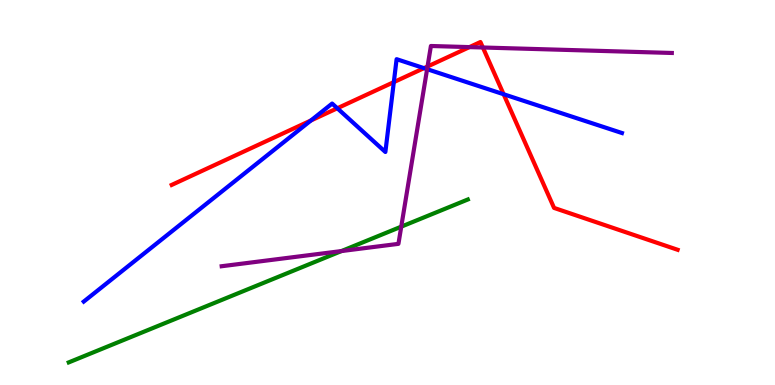[{'lines': ['blue', 'red'], 'intersections': [{'x': 4.01, 'y': 6.87}, {'x': 4.35, 'y': 7.19}, {'x': 5.08, 'y': 7.87}, {'x': 5.47, 'y': 8.23}, {'x': 6.5, 'y': 7.55}]}, {'lines': ['green', 'red'], 'intersections': []}, {'lines': ['purple', 'red'], 'intersections': [{'x': 5.52, 'y': 8.27}, {'x': 6.06, 'y': 8.78}, {'x': 6.23, 'y': 8.77}]}, {'lines': ['blue', 'green'], 'intersections': []}, {'lines': ['blue', 'purple'], 'intersections': [{'x': 5.51, 'y': 8.2}]}, {'lines': ['green', 'purple'], 'intersections': [{'x': 4.41, 'y': 3.48}, {'x': 5.18, 'y': 4.11}]}]